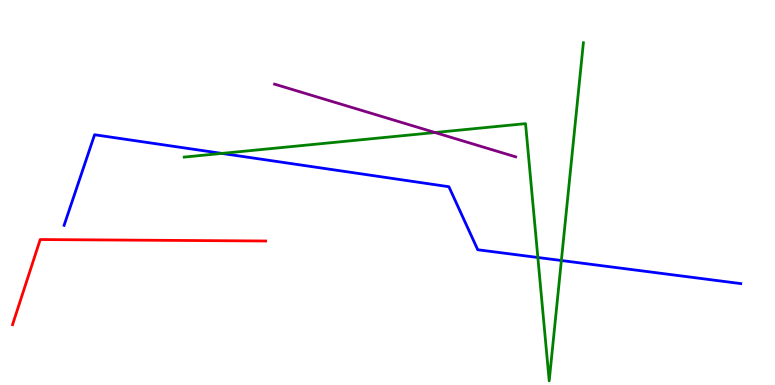[{'lines': ['blue', 'red'], 'intersections': []}, {'lines': ['green', 'red'], 'intersections': []}, {'lines': ['purple', 'red'], 'intersections': []}, {'lines': ['blue', 'green'], 'intersections': [{'x': 2.86, 'y': 6.02}, {'x': 6.94, 'y': 3.31}, {'x': 7.24, 'y': 3.23}]}, {'lines': ['blue', 'purple'], 'intersections': []}, {'lines': ['green', 'purple'], 'intersections': [{'x': 5.61, 'y': 6.56}]}]